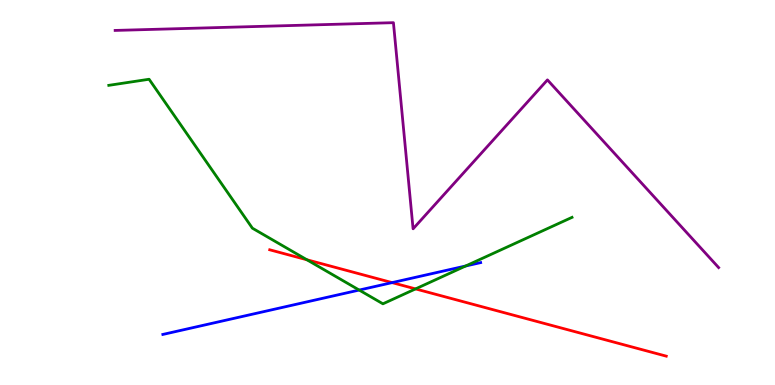[{'lines': ['blue', 'red'], 'intersections': [{'x': 5.06, 'y': 2.66}]}, {'lines': ['green', 'red'], 'intersections': [{'x': 3.96, 'y': 3.25}, {'x': 5.36, 'y': 2.5}]}, {'lines': ['purple', 'red'], 'intersections': []}, {'lines': ['blue', 'green'], 'intersections': [{'x': 4.63, 'y': 2.47}, {'x': 6.01, 'y': 3.09}]}, {'lines': ['blue', 'purple'], 'intersections': []}, {'lines': ['green', 'purple'], 'intersections': []}]